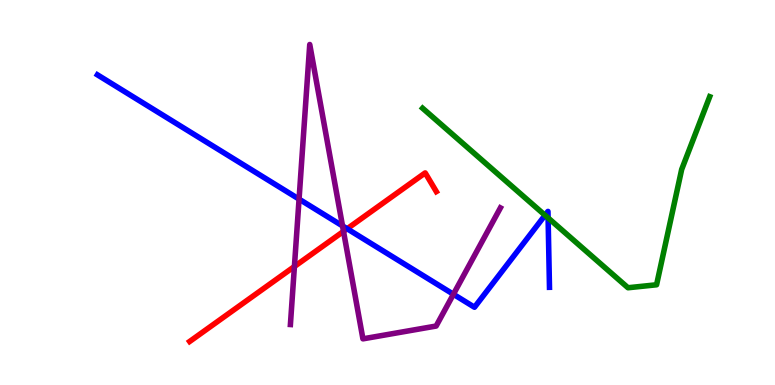[{'lines': ['blue', 'red'], 'intersections': [{'x': 4.48, 'y': 4.06}]}, {'lines': ['green', 'red'], 'intersections': []}, {'lines': ['purple', 'red'], 'intersections': [{'x': 3.8, 'y': 3.08}, {'x': 4.43, 'y': 3.99}]}, {'lines': ['blue', 'green'], 'intersections': [{'x': 7.03, 'y': 4.41}, {'x': 7.07, 'y': 4.34}]}, {'lines': ['blue', 'purple'], 'intersections': [{'x': 3.86, 'y': 4.83}, {'x': 4.42, 'y': 4.13}, {'x': 5.85, 'y': 2.36}]}, {'lines': ['green', 'purple'], 'intersections': []}]